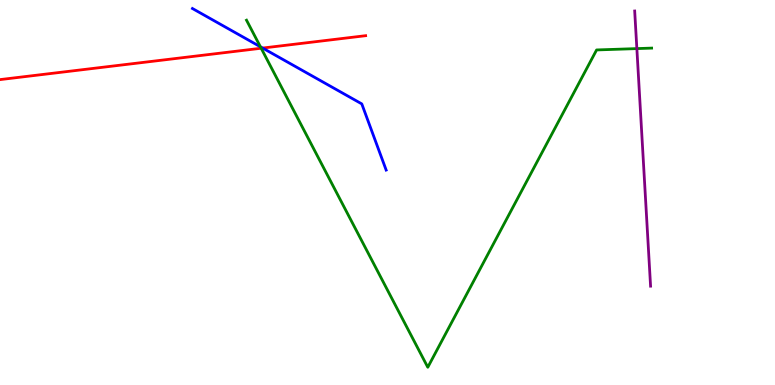[{'lines': ['blue', 'red'], 'intersections': [{'x': 3.39, 'y': 8.75}]}, {'lines': ['green', 'red'], 'intersections': [{'x': 3.37, 'y': 8.75}]}, {'lines': ['purple', 'red'], 'intersections': []}, {'lines': ['blue', 'green'], 'intersections': [{'x': 3.36, 'y': 8.78}]}, {'lines': ['blue', 'purple'], 'intersections': []}, {'lines': ['green', 'purple'], 'intersections': [{'x': 8.22, 'y': 8.74}]}]